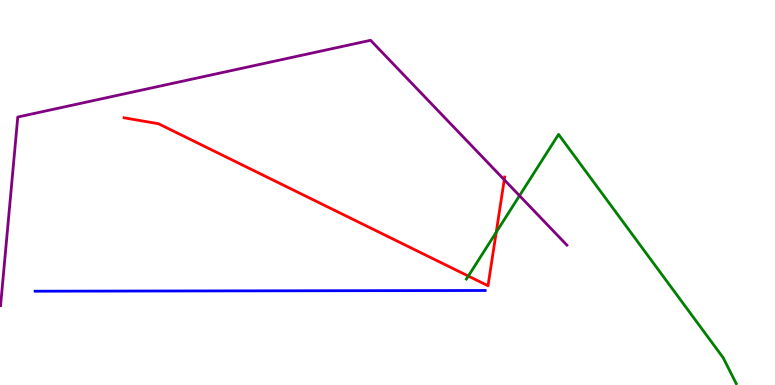[{'lines': ['blue', 'red'], 'intersections': []}, {'lines': ['green', 'red'], 'intersections': [{'x': 6.04, 'y': 2.83}, {'x': 6.4, 'y': 3.97}]}, {'lines': ['purple', 'red'], 'intersections': [{'x': 6.51, 'y': 5.33}]}, {'lines': ['blue', 'green'], 'intersections': []}, {'lines': ['blue', 'purple'], 'intersections': []}, {'lines': ['green', 'purple'], 'intersections': [{'x': 6.7, 'y': 4.92}]}]